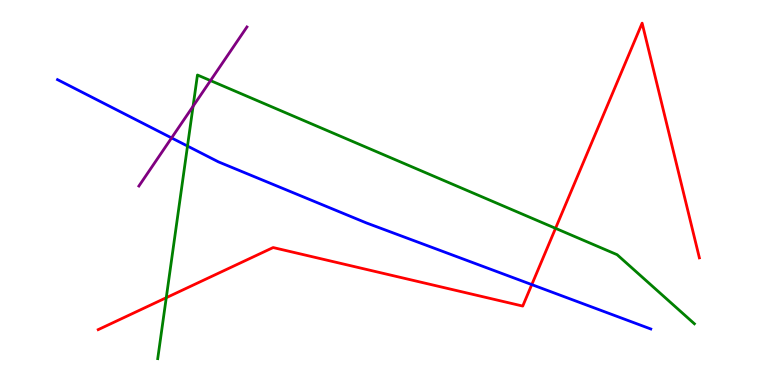[{'lines': ['blue', 'red'], 'intersections': [{'x': 6.86, 'y': 2.61}]}, {'lines': ['green', 'red'], 'intersections': [{'x': 2.15, 'y': 2.27}, {'x': 7.17, 'y': 4.07}]}, {'lines': ['purple', 'red'], 'intersections': []}, {'lines': ['blue', 'green'], 'intersections': [{'x': 2.42, 'y': 6.21}]}, {'lines': ['blue', 'purple'], 'intersections': [{'x': 2.21, 'y': 6.42}]}, {'lines': ['green', 'purple'], 'intersections': [{'x': 2.49, 'y': 7.24}, {'x': 2.72, 'y': 7.91}]}]